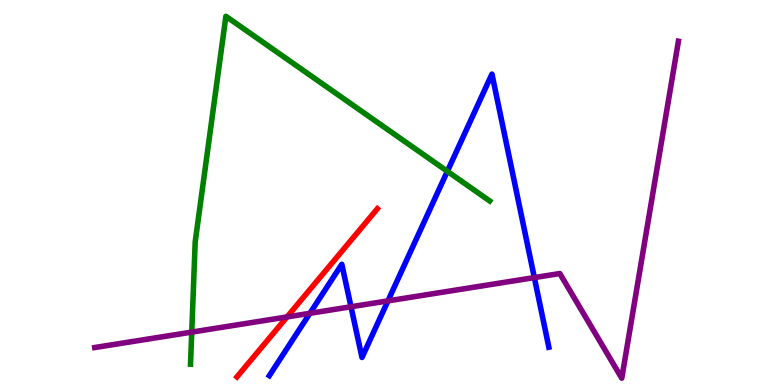[{'lines': ['blue', 'red'], 'intersections': []}, {'lines': ['green', 'red'], 'intersections': []}, {'lines': ['purple', 'red'], 'intersections': [{'x': 3.7, 'y': 1.77}]}, {'lines': ['blue', 'green'], 'intersections': [{'x': 5.77, 'y': 5.55}]}, {'lines': ['blue', 'purple'], 'intersections': [{'x': 4.0, 'y': 1.86}, {'x': 4.53, 'y': 2.03}, {'x': 5.01, 'y': 2.18}, {'x': 6.89, 'y': 2.79}]}, {'lines': ['green', 'purple'], 'intersections': [{'x': 2.47, 'y': 1.37}]}]